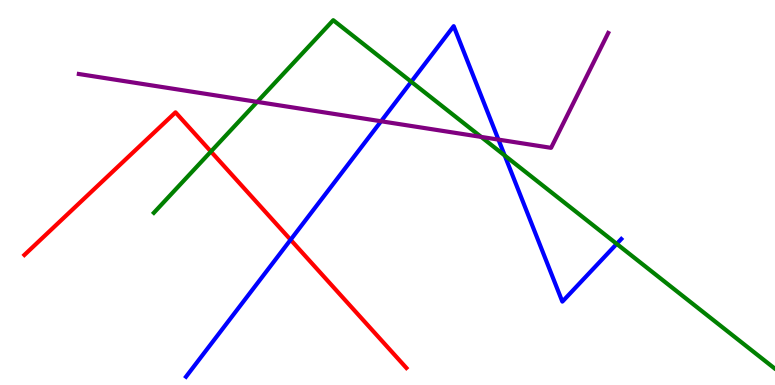[{'lines': ['blue', 'red'], 'intersections': [{'x': 3.75, 'y': 3.77}]}, {'lines': ['green', 'red'], 'intersections': [{'x': 2.72, 'y': 6.06}]}, {'lines': ['purple', 'red'], 'intersections': []}, {'lines': ['blue', 'green'], 'intersections': [{'x': 5.31, 'y': 7.88}, {'x': 6.51, 'y': 5.96}, {'x': 7.96, 'y': 3.67}]}, {'lines': ['blue', 'purple'], 'intersections': [{'x': 4.92, 'y': 6.85}, {'x': 6.43, 'y': 6.37}]}, {'lines': ['green', 'purple'], 'intersections': [{'x': 3.32, 'y': 7.35}, {'x': 6.21, 'y': 6.44}]}]